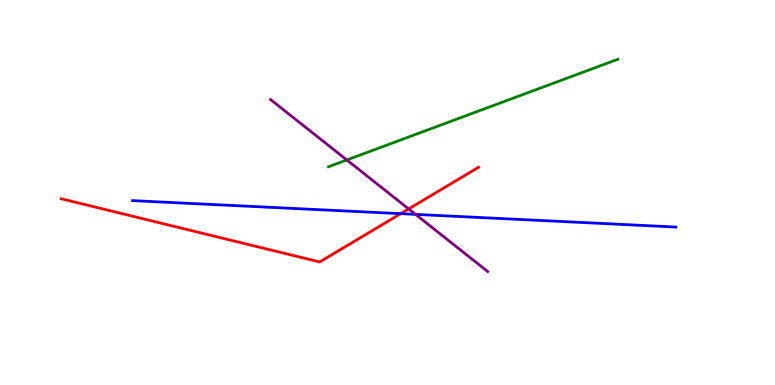[{'lines': ['blue', 'red'], 'intersections': [{'x': 5.17, 'y': 4.45}]}, {'lines': ['green', 'red'], 'intersections': []}, {'lines': ['purple', 'red'], 'intersections': [{'x': 5.27, 'y': 4.57}]}, {'lines': ['blue', 'green'], 'intersections': []}, {'lines': ['blue', 'purple'], 'intersections': [{'x': 5.36, 'y': 4.43}]}, {'lines': ['green', 'purple'], 'intersections': [{'x': 4.48, 'y': 5.85}]}]